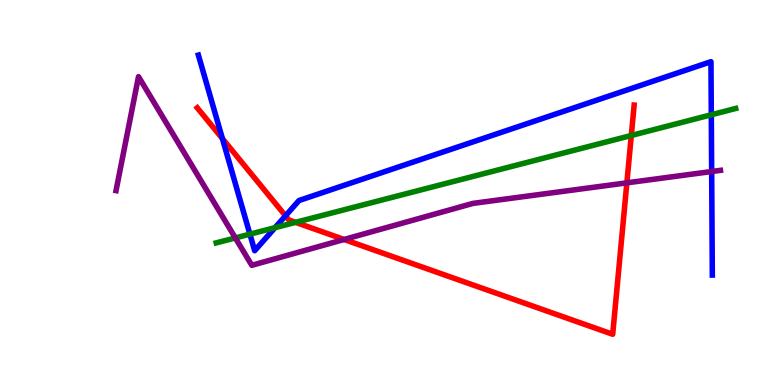[{'lines': ['blue', 'red'], 'intersections': [{'x': 2.87, 'y': 6.4}, {'x': 3.68, 'y': 4.39}]}, {'lines': ['green', 'red'], 'intersections': [{'x': 3.81, 'y': 4.22}, {'x': 8.15, 'y': 6.48}]}, {'lines': ['purple', 'red'], 'intersections': [{'x': 4.44, 'y': 3.78}, {'x': 8.09, 'y': 5.25}]}, {'lines': ['blue', 'green'], 'intersections': [{'x': 3.22, 'y': 3.92}, {'x': 3.55, 'y': 4.09}, {'x': 9.18, 'y': 7.02}]}, {'lines': ['blue', 'purple'], 'intersections': [{'x': 9.18, 'y': 5.54}]}, {'lines': ['green', 'purple'], 'intersections': [{'x': 3.04, 'y': 3.82}]}]